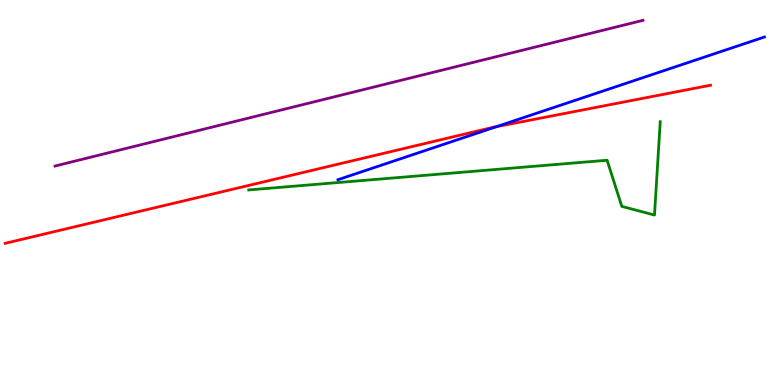[{'lines': ['blue', 'red'], 'intersections': [{'x': 6.41, 'y': 6.71}]}, {'lines': ['green', 'red'], 'intersections': []}, {'lines': ['purple', 'red'], 'intersections': []}, {'lines': ['blue', 'green'], 'intersections': []}, {'lines': ['blue', 'purple'], 'intersections': []}, {'lines': ['green', 'purple'], 'intersections': []}]